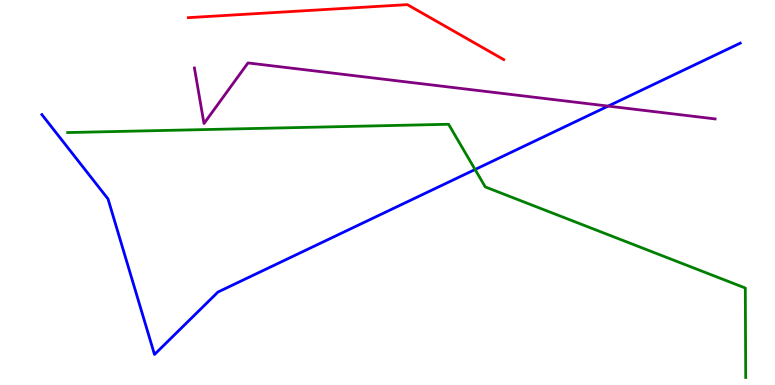[{'lines': ['blue', 'red'], 'intersections': []}, {'lines': ['green', 'red'], 'intersections': []}, {'lines': ['purple', 'red'], 'intersections': []}, {'lines': ['blue', 'green'], 'intersections': [{'x': 6.13, 'y': 5.6}]}, {'lines': ['blue', 'purple'], 'intersections': [{'x': 7.85, 'y': 7.24}]}, {'lines': ['green', 'purple'], 'intersections': []}]